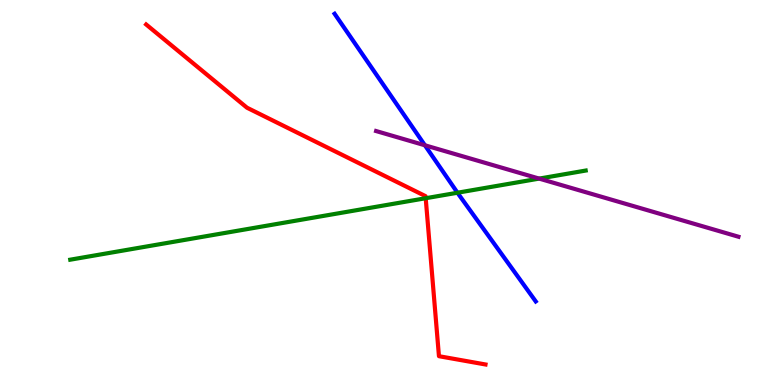[{'lines': ['blue', 'red'], 'intersections': []}, {'lines': ['green', 'red'], 'intersections': [{'x': 5.49, 'y': 4.85}]}, {'lines': ['purple', 'red'], 'intersections': []}, {'lines': ['blue', 'green'], 'intersections': [{'x': 5.9, 'y': 4.99}]}, {'lines': ['blue', 'purple'], 'intersections': [{'x': 5.48, 'y': 6.23}]}, {'lines': ['green', 'purple'], 'intersections': [{'x': 6.96, 'y': 5.36}]}]